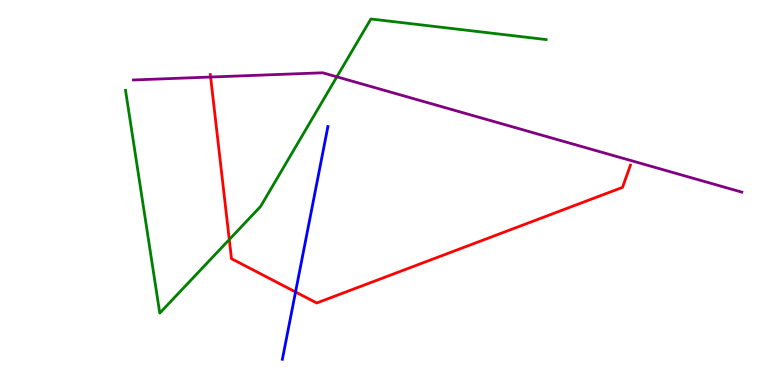[{'lines': ['blue', 'red'], 'intersections': [{'x': 3.81, 'y': 2.42}]}, {'lines': ['green', 'red'], 'intersections': [{'x': 2.96, 'y': 3.78}]}, {'lines': ['purple', 'red'], 'intersections': [{'x': 2.72, 'y': 8.0}]}, {'lines': ['blue', 'green'], 'intersections': []}, {'lines': ['blue', 'purple'], 'intersections': []}, {'lines': ['green', 'purple'], 'intersections': [{'x': 4.35, 'y': 8.0}]}]